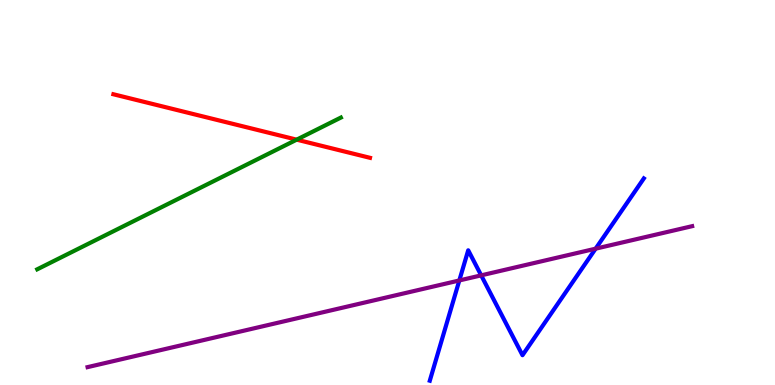[{'lines': ['blue', 'red'], 'intersections': []}, {'lines': ['green', 'red'], 'intersections': [{'x': 3.83, 'y': 6.37}]}, {'lines': ['purple', 'red'], 'intersections': []}, {'lines': ['blue', 'green'], 'intersections': []}, {'lines': ['blue', 'purple'], 'intersections': [{'x': 5.93, 'y': 2.72}, {'x': 6.21, 'y': 2.85}, {'x': 7.69, 'y': 3.54}]}, {'lines': ['green', 'purple'], 'intersections': []}]